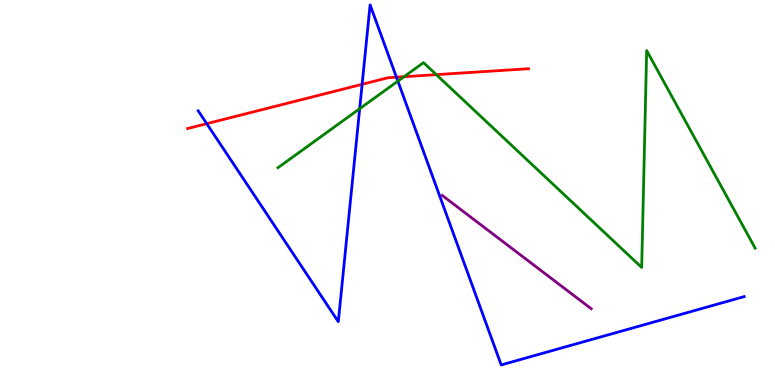[{'lines': ['blue', 'red'], 'intersections': [{'x': 2.67, 'y': 6.79}, {'x': 4.67, 'y': 7.81}, {'x': 5.12, 'y': 7.99}]}, {'lines': ['green', 'red'], 'intersections': [{'x': 5.21, 'y': 8.01}, {'x': 5.63, 'y': 8.06}]}, {'lines': ['purple', 'red'], 'intersections': []}, {'lines': ['blue', 'green'], 'intersections': [{'x': 4.64, 'y': 7.18}, {'x': 5.13, 'y': 7.89}]}, {'lines': ['blue', 'purple'], 'intersections': []}, {'lines': ['green', 'purple'], 'intersections': []}]